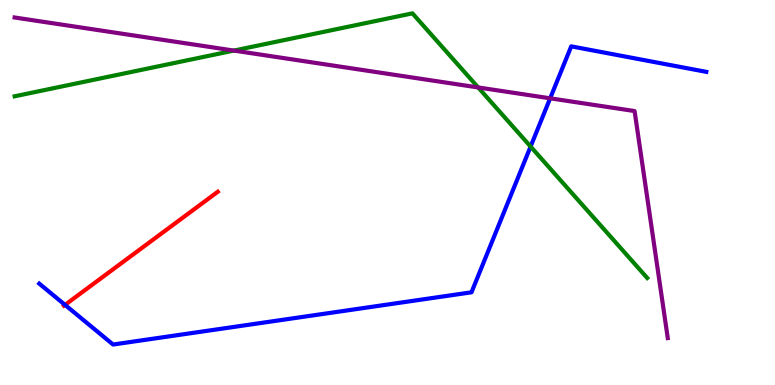[{'lines': ['blue', 'red'], 'intersections': [{'x': 0.839, 'y': 2.08}]}, {'lines': ['green', 'red'], 'intersections': []}, {'lines': ['purple', 'red'], 'intersections': []}, {'lines': ['blue', 'green'], 'intersections': [{'x': 6.85, 'y': 6.19}]}, {'lines': ['blue', 'purple'], 'intersections': [{'x': 7.1, 'y': 7.45}]}, {'lines': ['green', 'purple'], 'intersections': [{'x': 3.02, 'y': 8.69}, {'x': 6.17, 'y': 7.73}]}]